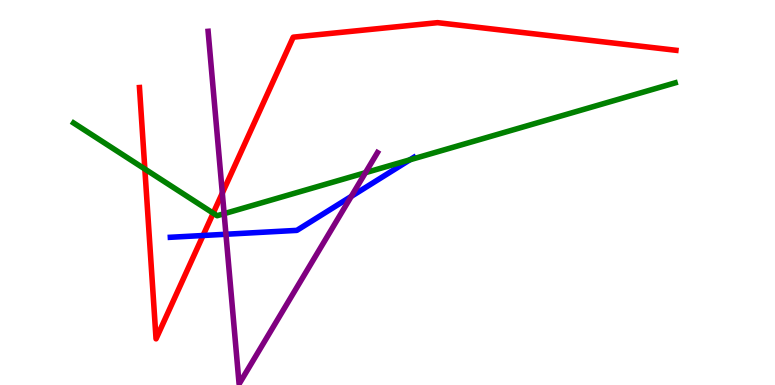[{'lines': ['blue', 'red'], 'intersections': [{'x': 2.62, 'y': 3.88}]}, {'lines': ['green', 'red'], 'intersections': [{'x': 1.87, 'y': 5.61}, {'x': 2.75, 'y': 4.46}]}, {'lines': ['purple', 'red'], 'intersections': [{'x': 2.87, 'y': 4.98}]}, {'lines': ['blue', 'green'], 'intersections': [{'x': 5.29, 'y': 5.85}]}, {'lines': ['blue', 'purple'], 'intersections': [{'x': 2.92, 'y': 3.92}, {'x': 4.53, 'y': 4.9}]}, {'lines': ['green', 'purple'], 'intersections': [{'x': 2.89, 'y': 4.45}, {'x': 4.72, 'y': 5.51}]}]